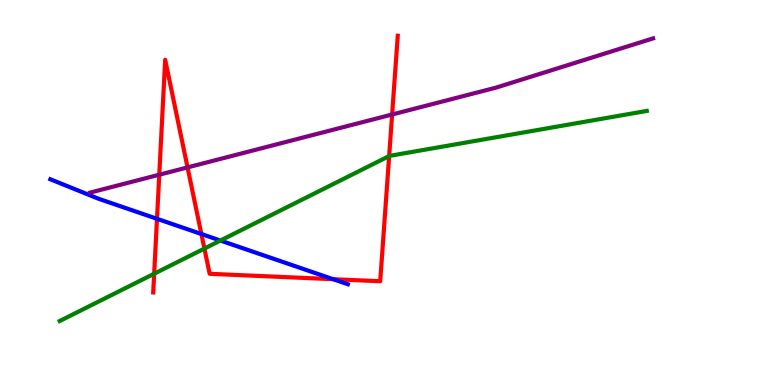[{'lines': ['blue', 'red'], 'intersections': [{'x': 2.03, 'y': 4.32}, {'x': 2.6, 'y': 3.92}, {'x': 4.3, 'y': 2.75}]}, {'lines': ['green', 'red'], 'intersections': [{'x': 1.99, 'y': 2.89}, {'x': 2.64, 'y': 3.54}, {'x': 5.02, 'y': 5.95}]}, {'lines': ['purple', 'red'], 'intersections': [{'x': 2.06, 'y': 5.46}, {'x': 2.42, 'y': 5.65}, {'x': 5.06, 'y': 7.03}]}, {'lines': ['blue', 'green'], 'intersections': [{'x': 2.84, 'y': 3.75}]}, {'lines': ['blue', 'purple'], 'intersections': []}, {'lines': ['green', 'purple'], 'intersections': []}]